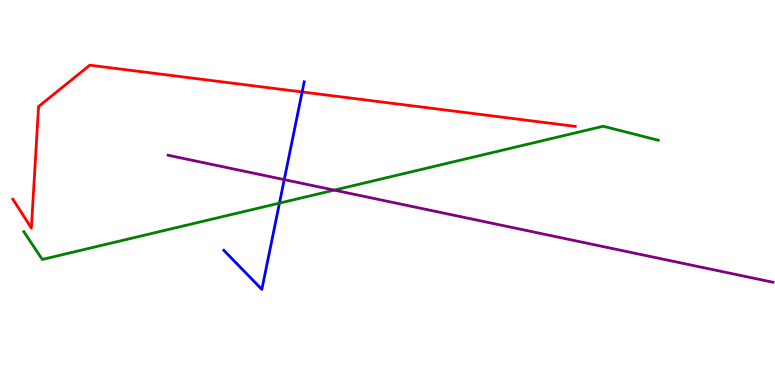[{'lines': ['blue', 'red'], 'intersections': [{'x': 3.9, 'y': 7.61}]}, {'lines': ['green', 'red'], 'intersections': []}, {'lines': ['purple', 'red'], 'intersections': []}, {'lines': ['blue', 'green'], 'intersections': [{'x': 3.61, 'y': 4.72}]}, {'lines': ['blue', 'purple'], 'intersections': [{'x': 3.67, 'y': 5.33}]}, {'lines': ['green', 'purple'], 'intersections': [{'x': 4.31, 'y': 5.06}]}]